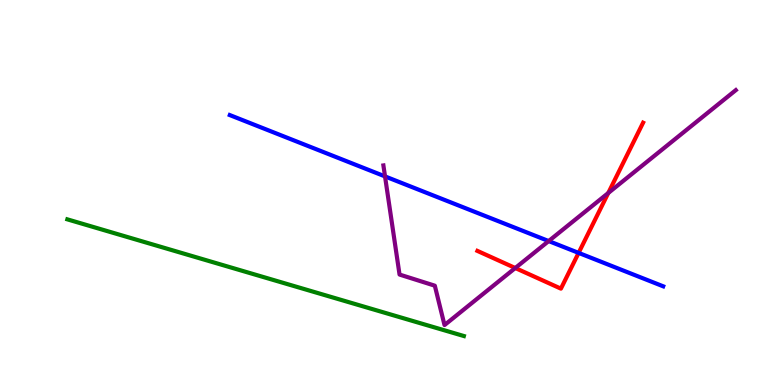[{'lines': ['blue', 'red'], 'intersections': [{'x': 7.47, 'y': 3.43}]}, {'lines': ['green', 'red'], 'intersections': []}, {'lines': ['purple', 'red'], 'intersections': [{'x': 6.65, 'y': 3.04}, {'x': 7.85, 'y': 4.99}]}, {'lines': ['blue', 'green'], 'intersections': []}, {'lines': ['blue', 'purple'], 'intersections': [{'x': 4.97, 'y': 5.42}, {'x': 7.08, 'y': 3.74}]}, {'lines': ['green', 'purple'], 'intersections': []}]